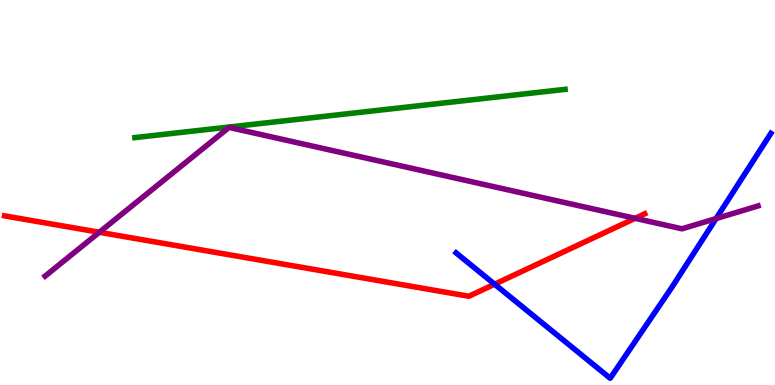[{'lines': ['blue', 'red'], 'intersections': [{'x': 6.38, 'y': 2.62}]}, {'lines': ['green', 'red'], 'intersections': []}, {'lines': ['purple', 'red'], 'intersections': [{'x': 1.28, 'y': 3.97}, {'x': 8.19, 'y': 4.33}]}, {'lines': ['blue', 'green'], 'intersections': []}, {'lines': ['blue', 'purple'], 'intersections': [{'x': 9.24, 'y': 4.32}]}, {'lines': ['green', 'purple'], 'intersections': []}]